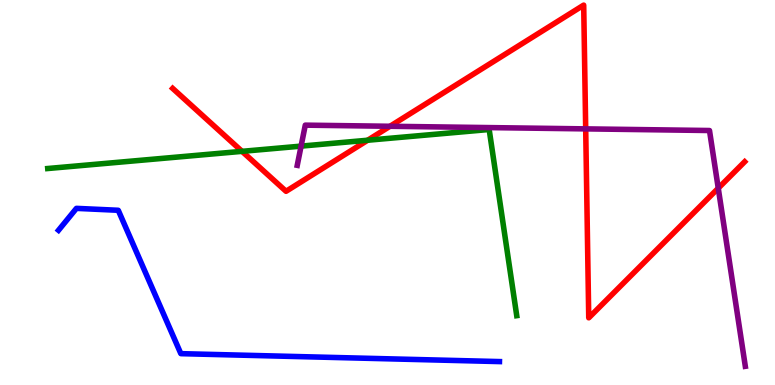[{'lines': ['blue', 'red'], 'intersections': []}, {'lines': ['green', 'red'], 'intersections': [{'x': 3.12, 'y': 6.07}, {'x': 4.74, 'y': 6.36}]}, {'lines': ['purple', 'red'], 'intersections': [{'x': 5.03, 'y': 6.72}, {'x': 7.56, 'y': 6.65}, {'x': 9.27, 'y': 5.11}]}, {'lines': ['blue', 'green'], 'intersections': []}, {'lines': ['blue', 'purple'], 'intersections': []}, {'lines': ['green', 'purple'], 'intersections': [{'x': 3.89, 'y': 6.2}]}]